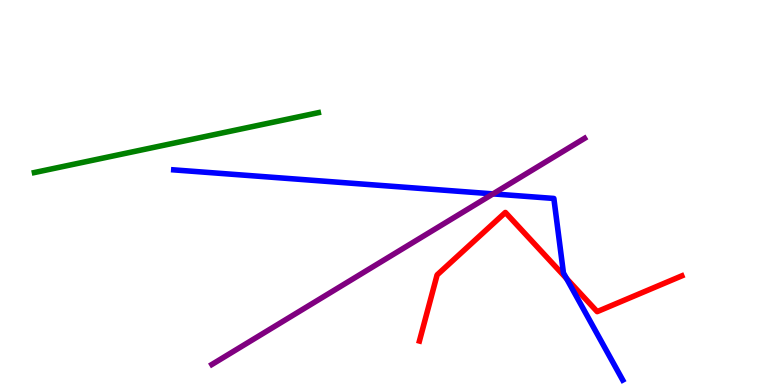[{'lines': ['blue', 'red'], 'intersections': [{'x': 7.31, 'y': 2.77}]}, {'lines': ['green', 'red'], 'intersections': []}, {'lines': ['purple', 'red'], 'intersections': []}, {'lines': ['blue', 'green'], 'intersections': []}, {'lines': ['blue', 'purple'], 'intersections': [{'x': 6.36, 'y': 4.96}]}, {'lines': ['green', 'purple'], 'intersections': []}]